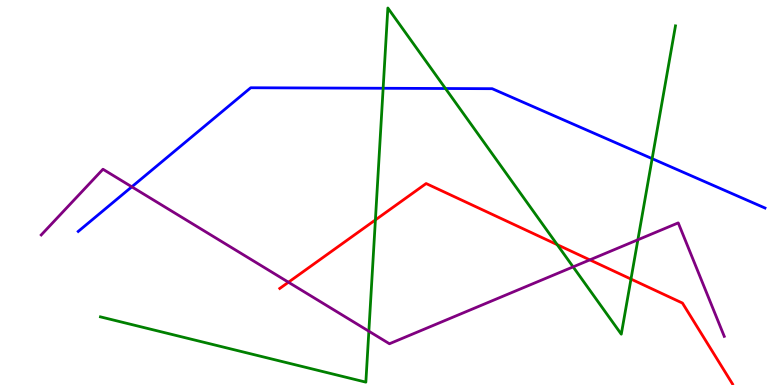[{'lines': ['blue', 'red'], 'intersections': []}, {'lines': ['green', 'red'], 'intersections': [{'x': 4.84, 'y': 4.29}, {'x': 7.19, 'y': 3.64}, {'x': 8.14, 'y': 2.75}]}, {'lines': ['purple', 'red'], 'intersections': [{'x': 3.72, 'y': 2.67}, {'x': 7.61, 'y': 3.25}]}, {'lines': ['blue', 'green'], 'intersections': [{'x': 4.94, 'y': 7.71}, {'x': 5.75, 'y': 7.7}, {'x': 8.41, 'y': 5.88}]}, {'lines': ['blue', 'purple'], 'intersections': [{'x': 1.7, 'y': 5.15}]}, {'lines': ['green', 'purple'], 'intersections': [{'x': 4.76, 'y': 1.4}, {'x': 7.4, 'y': 3.07}, {'x': 8.23, 'y': 3.77}]}]